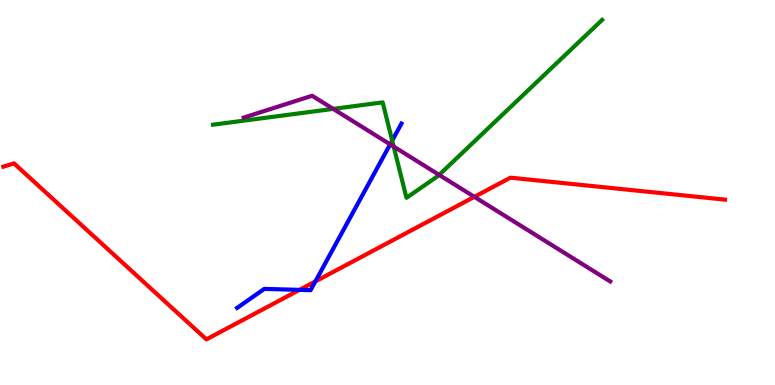[{'lines': ['blue', 'red'], 'intersections': [{'x': 3.86, 'y': 2.47}, {'x': 4.07, 'y': 2.69}]}, {'lines': ['green', 'red'], 'intersections': []}, {'lines': ['purple', 'red'], 'intersections': [{'x': 6.12, 'y': 4.89}]}, {'lines': ['blue', 'green'], 'intersections': [{'x': 5.06, 'y': 6.35}]}, {'lines': ['blue', 'purple'], 'intersections': [{'x': 5.03, 'y': 6.25}]}, {'lines': ['green', 'purple'], 'intersections': [{'x': 4.3, 'y': 7.17}, {'x': 5.08, 'y': 6.19}, {'x': 5.67, 'y': 5.46}]}]